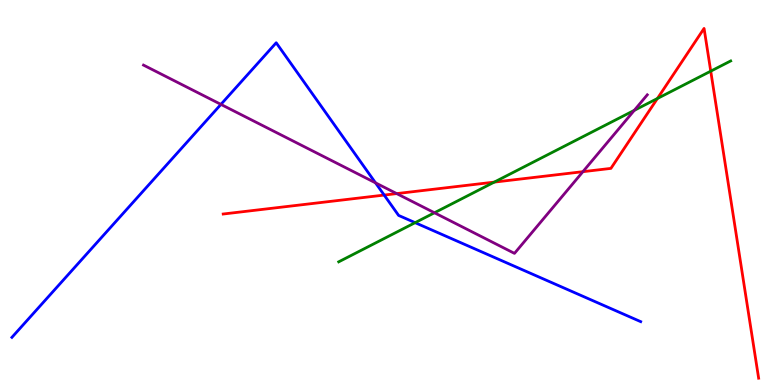[{'lines': ['blue', 'red'], 'intersections': [{'x': 4.96, 'y': 4.93}]}, {'lines': ['green', 'red'], 'intersections': [{'x': 6.38, 'y': 5.27}, {'x': 8.48, 'y': 7.44}, {'x': 9.17, 'y': 8.15}]}, {'lines': ['purple', 'red'], 'intersections': [{'x': 5.12, 'y': 4.97}, {'x': 7.52, 'y': 5.54}]}, {'lines': ['blue', 'green'], 'intersections': [{'x': 5.36, 'y': 4.22}]}, {'lines': ['blue', 'purple'], 'intersections': [{'x': 2.85, 'y': 7.29}, {'x': 4.85, 'y': 5.25}]}, {'lines': ['green', 'purple'], 'intersections': [{'x': 5.61, 'y': 4.47}, {'x': 8.18, 'y': 7.13}]}]